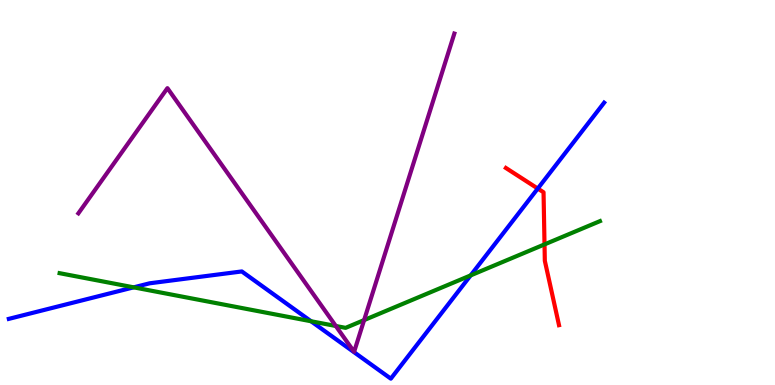[{'lines': ['blue', 'red'], 'intersections': [{'x': 6.94, 'y': 5.1}]}, {'lines': ['green', 'red'], 'intersections': [{'x': 7.03, 'y': 3.65}]}, {'lines': ['purple', 'red'], 'intersections': []}, {'lines': ['blue', 'green'], 'intersections': [{'x': 1.72, 'y': 2.54}, {'x': 4.01, 'y': 1.66}, {'x': 6.07, 'y': 2.85}]}, {'lines': ['blue', 'purple'], 'intersections': []}, {'lines': ['green', 'purple'], 'intersections': [{'x': 4.33, 'y': 1.53}, {'x': 4.7, 'y': 1.69}]}]